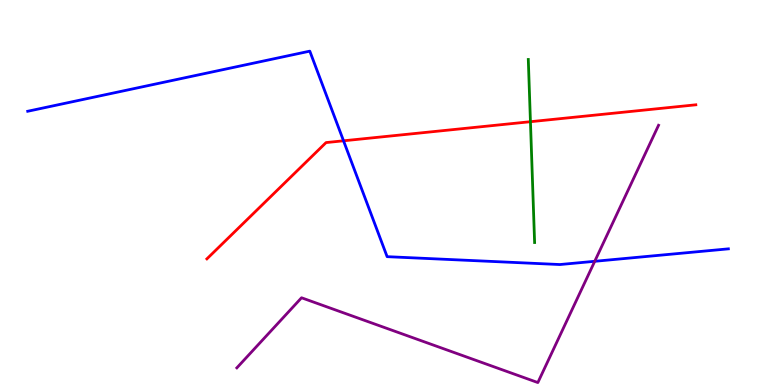[{'lines': ['blue', 'red'], 'intersections': [{'x': 4.43, 'y': 6.34}]}, {'lines': ['green', 'red'], 'intersections': [{'x': 6.84, 'y': 6.84}]}, {'lines': ['purple', 'red'], 'intersections': []}, {'lines': ['blue', 'green'], 'intersections': []}, {'lines': ['blue', 'purple'], 'intersections': [{'x': 7.67, 'y': 3.21}]}, {'lines': ['green', 'purple'], 'intersections': []}]